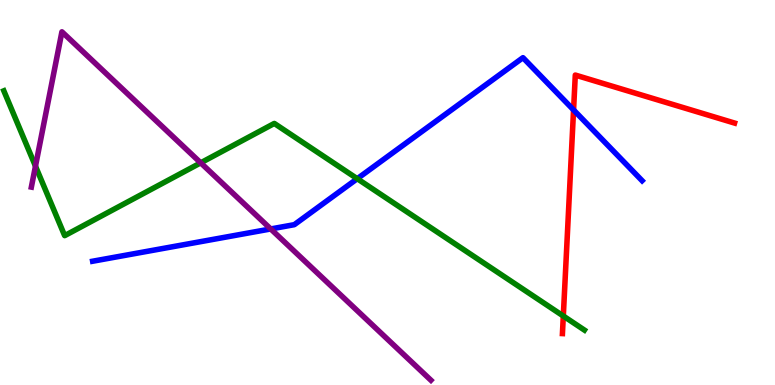[{'lines': ['blue', 'red'], 'intersections': [{'x': 7.4, 'y': 7.14}]}, {'lines': ['green', 'red'], 'intersections': [{'x': 7.27, 'y': 1.79}]}, {'lines': ['purple', 'red'], 'intersections': []}, {'lines': ['blue', 'green'], 'intersections': [{'x': 4.61, 'y': 5.36}]}, {'lines': ['blue', 'purple'], 'intersections': [{'x': 3.49, 'y': 4.05}]}, {'lines': ['green', 'purple'], 'intersections': [{'x': 0.458, 'y': 5.68}, {'x': 2.59, 'y': 5.77}]}]